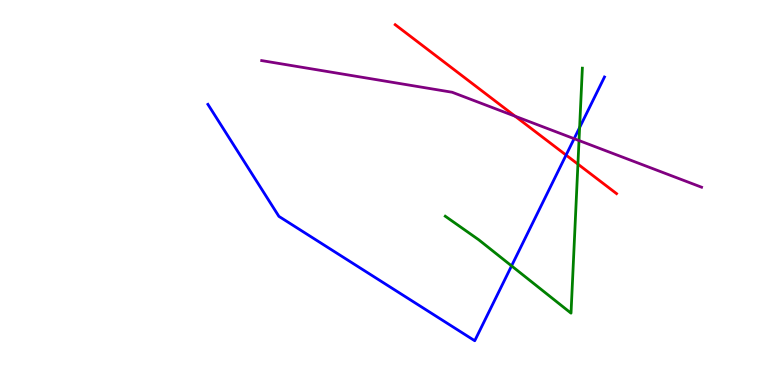[{'lines': ['blue', 'red'], 'intersections': [{'x': 7.3, 'y': 5.97}]}, {'lines': ['green', 'red'], 'intersections': [{'x': 7.46, 'y': 5.74}]}, {'lines': ['purple', 'red'], 'intersections': [{'x': 6.65, 'y': 6.98}]}, {'lines': ['blue', 'green'], 'intersections': [{'x': 6.6, 'y': 3.09}, {'x': 7.48, 'y': 6.69}]}, {'lines': ['blue', 'purple'], 'intersections': [{'x': 7.41, 'y': 6.4}]}, {'lines': ['green', 'purple'], 'intersections': [{'x': 7.47, 'y': 6.35}]}]